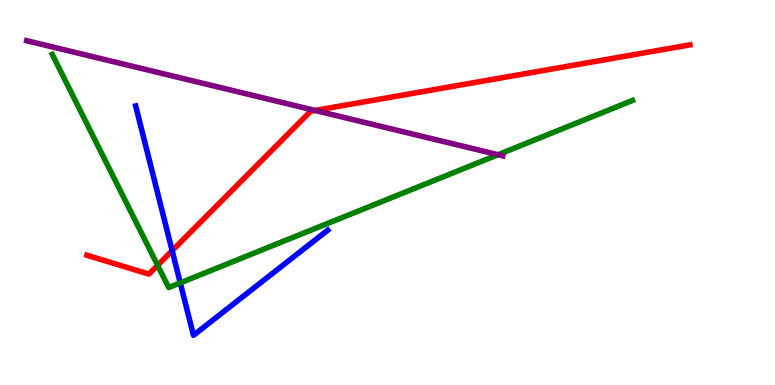[{'lines': ['blue', 'red'], 'intersections': [{'x': 2.22, 'y': 3.49}]}, {'lines': ['green', 'red'], 'intersections': [{'x': 2.03, 'y': 3.11}]}, {'lines': ['purple', 'red'], 'intersections': [{'x': 4.07, 'y': 7.13}]}, {'lines': ['blue', 'green'], 'intersections': [{'x': 2.33, 'y': 2.65}]}, {'lines': ['blue', 'purple'], 'intersections': []}, {'lines': ['green', 'purple'], 'intersections': [{'x': 6.43, 'y': 5.98}]}]